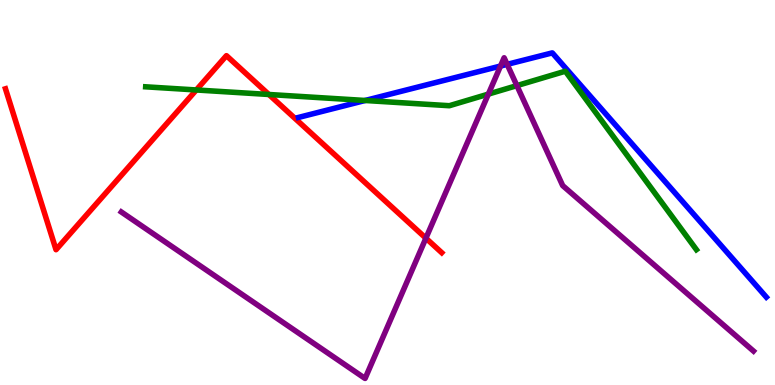[{'lines': ['blue', 'red'], 'intersections': []}, {'lines': ['green', 'red'], 'intersections': [{'x': 2.53, 'y': 7.66}, {'x': 3.47, 'y': 7.55}]}, {'lines': ['purple', 'red'], 'intersections': [{'x': 5.5, 'y': 3.81}]}, {'lines': ['blue', 'green'], 'intersections': [{'x': 4.71, 'y': 7.39}]}, {'lines': ['blue', 'purple'], 'intersections': [{'x': 6.46, 'y': 8.28}, {'x': 6.54, 'y': 8.33}]}, {'lines': ['green', 'purple'], 'intersections': [{'x': 6.3, 'y': 7.56}, {'x': 6.67, 'y': 7.78}]}]